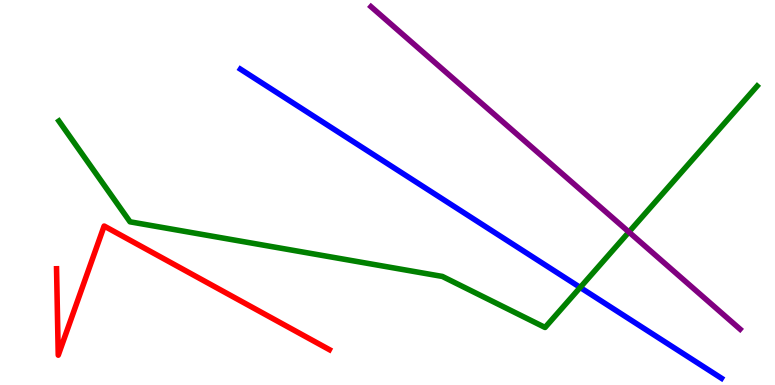[{'lines': ['blue', 'red'], 'intersections': []}, {'lines': ['green', 'red'], 'intersections': []}, {'lines': ['purple', 'red'], 'intersections': []}, {'lines': ['blue', 'green'], 'intersections': [{'x': 7.49, 'y': 2.53}]}, {'lines': ['blue', 'purple'], 'intersections': []}, {'lines': ['green', 'purple'], 'intersections': [{'x': 8.11, 'y': 3.97}]}]